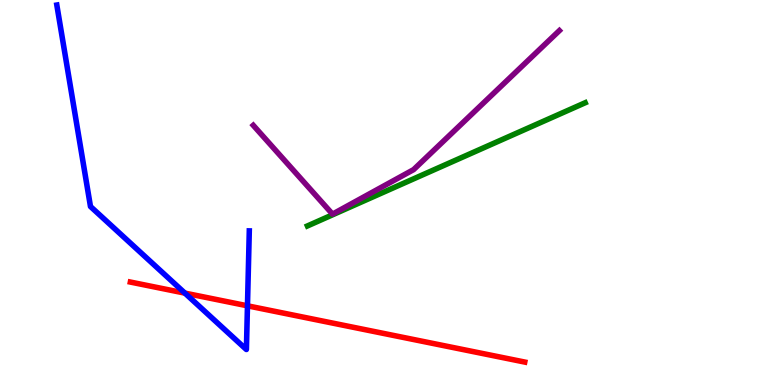[{'lines': ['blue', 'red'], 'intersections': [{'x': 2.39, 'y': 2.39}, {'x': 3.19, 'y': 2.06}]}, {'lines': ['green', 'red'], 'intersections': []}, {'lines': ['purple', 'red'], 'intersections': []}, {'lines': ['blue', 'green'], 'intersections': []}, {'lines': ['blue', 'purple'], 'intersections': []}, {'lines': ['green', 'purple'], 'intersections': []}]